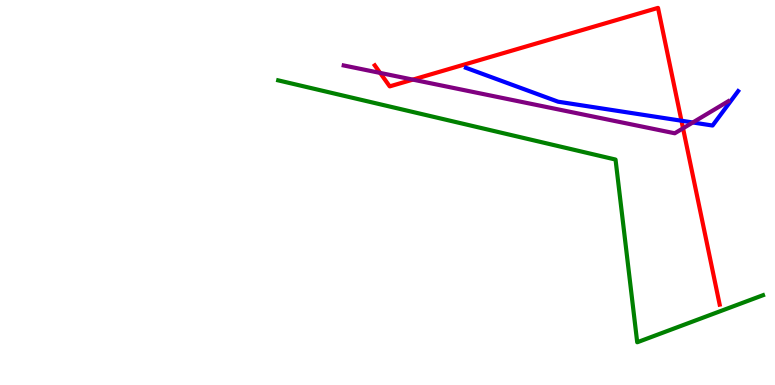[{'lines': ['blue', 'red'], 'intersections': [{'x': 8.79, 'y': 6.86}]}, {'lines': ['green', 'red'], 'intersections': []}, {'lines': ['purple', 'red'], 'intersections': [{'x': 4.9, 'y': 8.11}, {'x': 5.33, 'y': 7.93}, {'x': 8.81, 'y': 6.67}]}, {'lines': ['blue', 'green'], 'intersections': []}, {'lines': ['blue', 'purple'], 'intersections': [{'x': 8.94, 'y': 6.82}]}, {'lines': ['green', 'purple'], 'intersections': []}]